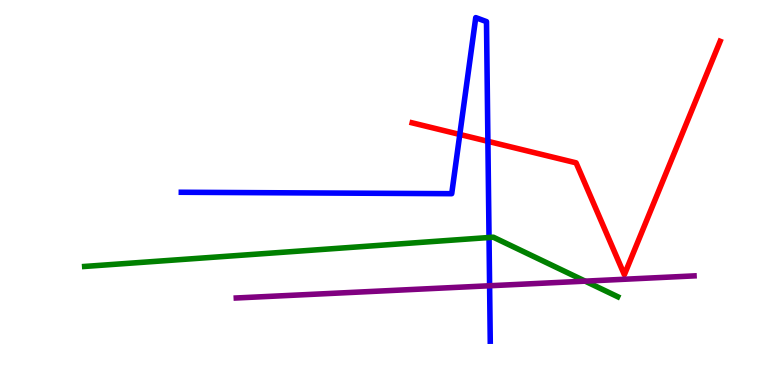[{'lines': ['blue', 'red'], 'intersections': [{'x': 5.93, 'y': 6.51}, {'x': 6.3, 'y': 6.33}]}, {'lines': ['green', 'red'], 'intersections': []}, {'lines': ['purple', 'red'], 'intersections': []}, {'lines': ['blue', 'green'], 'intersections': [{'x': 6.31, 'y': 3.83}]}, {'lines': ['blue', 'purple'], 'intersections': [{'x': 6.32, 'y': 2.58}]}, {'lines': ['green', 'purple'], 'intersections': [{'x': 7.55, 'y': 2.7}]}]